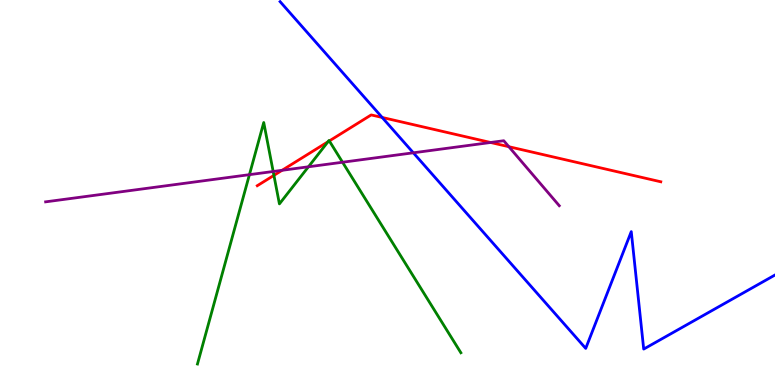[{'lines': ['blue', 'red'], 'intersections': [{'x': 4.93, 'y': 6.95}]}, {'lines': ['green', 'red'], 'intersections': [{'x': 3.53, 'y': 5.45}, {'x': 4.23, 'y': 6.32}, {'x': 4.25, 'y': 6.34}]}, {'lines': ['purple', 'red'], 'intersections': [{'x': 3.64, 'y': 5.58}, {'x': 6.33, 'y': 6.3}, {'x': 6.57, 'y': 6.19}]}, {'lines': ['blue', 'green'], 'intersections': []}, {'lines': ['blue', 'purple'], 'intersections': [{'x': 5.33, 'y': 6.03}]}, {'lines': ['green', 'purple'], 'intersections': [{'x': 3.22, 'y': 5.46}, {'x': 3.52, 'y': 5.55}, {'x': 3.98, 'y': 5.67}, {'x': 4.42, 'y': 5.79}]}]